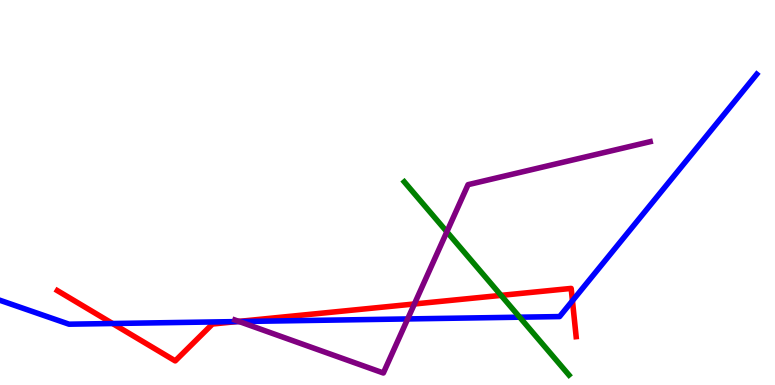[{'lines': ['blue', 'red'], 'intersections': [{'x': 1.45, 'y': 1.6}, {'x': 3.06, 'y': 1.65}, {'x': 7.39, 'y': 2.19}]}, {'lines': ['green', 'red'], 'intersections': [{'x': 6.47, 'y': 2.33}]}, {'lines': ['purple', 'red'], 'intersections': [{'x': 3.08, 'y': 1.65}, {'x': 5.35, 'y': 2.1}]}, {'lines': ['blue', 'green'], 'intersections': [{'x': 6.71, 'y': 1.76}]}, {'lines': ['blue', 'purple'], 'intersections': [{'x': 3.09, 'y': 1.65}, {'x': 5.26, 'y': 1.72}]}, {'lines': ['green', 'purple'], 'intersections': [{'x': 5.77, 'y': 3.98}]}]